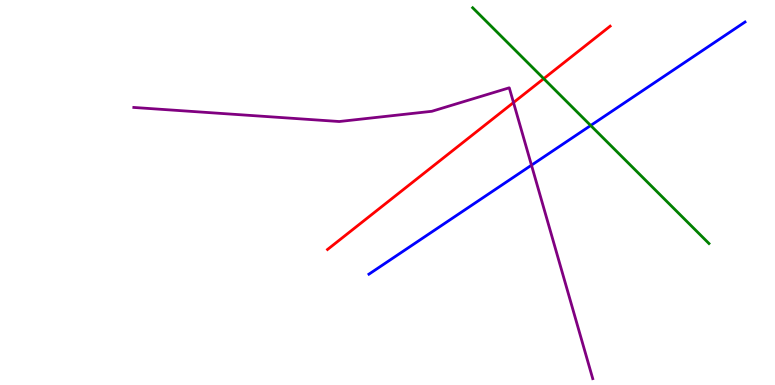[{'lines': ['blue', 'red'], 'intersections': []}, {'lines': ['green', 'red'], 'intersections': [{'x': 7.02, 'y': 7.96}]}, {'lines': ['purple', 'red'], 'intersections': [{'x': 6.63, 'y': 7.34}]}, {'lines': ['blue', 'green'], 'intersections': [{'x': 7.62, 'y': 6.74}]}, {'lines': ['blue', 'purple'], 'intersections': [{'x': 6.86, 'y': 5.71}]}, {'lines': ['green', 'purple'], 'intersections': []}]